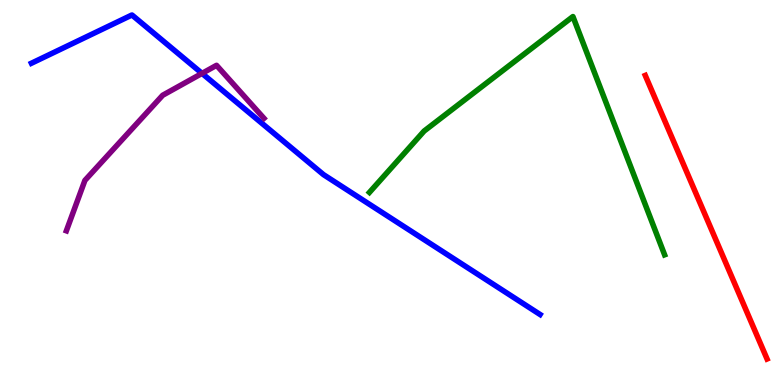[{'lines': ['blue', 'red'], 'intersections': []}, {'lines': ['green', 'red'], 'intersections': []}, {'lines': ['purple', 'red'], 'intersections': []}, {'lines': ['blue', 'green'], 'intersections': []}, {'lines': ['blue', 'purple'], 'intersections': [{'x': 2.61, 'y': 8.09}]}, {'lines': ['green', 'purple'], 'intersections': []}]